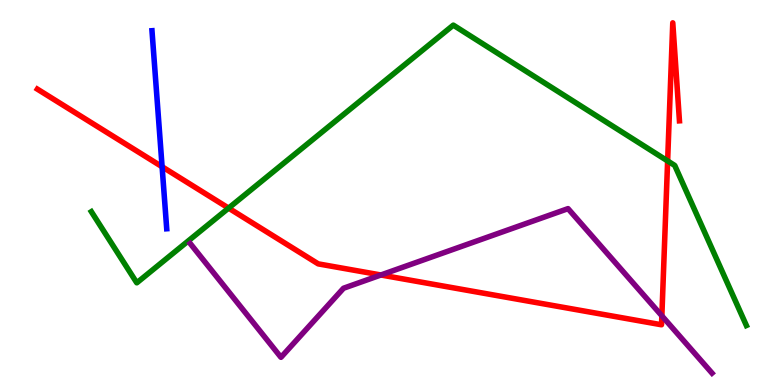[{'lines': ['blue', 'red'], 'intersections': [{'x': 2.09, 'y': 5.67}]}, {'lines': ['green', 'red'], 'intersections': [{'x': 2.95, 'y': 4.59}, {'x': 8.61, 'y': 5.82}]}, {'lines': ['purple', 'red'], 'intersections': [{'x': 4.91, 'y': 2.86}, {'x': 8.54, 'y': 1.8}]}, {'lines': ['blue', 'green'], 'intersections': []}, {'lines': ['blue', 'purple'], 'intersections': []}, {'lines': ['green', 'purple'], 'intersections': []}]